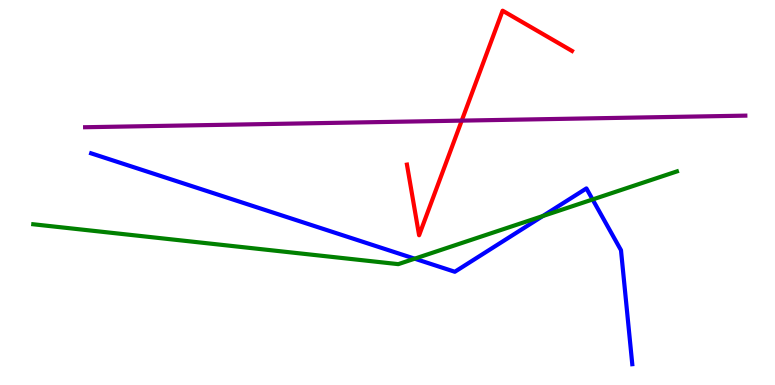[{'lines': ['blue', 'red'], 'intersections': []}, {'lines': ['green', 'red'], 'intersections': []}, {'lines': ['purple', 'red'], 'intersections': [{'x': 5.96, 'y': 6.87}]}, {'lines': ['blue', 'green'], 'intersections': [{'x': 5.35, 'y': 3.28}, {'x': 7.0, 'y': 4.39}, {'x': 7.65, 'y': 4.82}]}, {'lines': ['blue', 'purple'], 'intersections': []}, {'lines': ['green', 'purple'], 'intersections': []}]